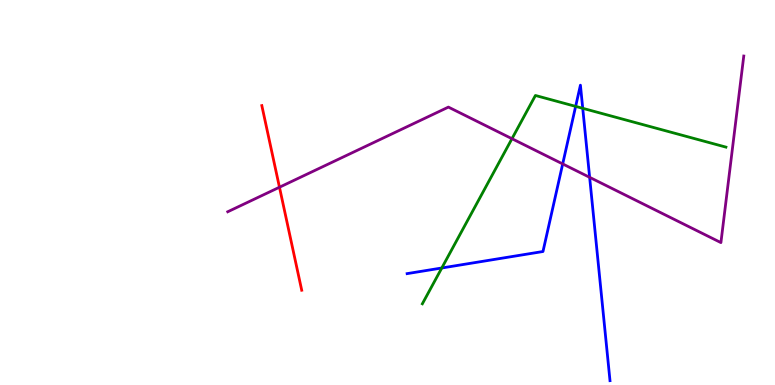[{'lines': ['blue', 'red'], 'intersections': []}, {'lines': ['green', 'red'], 'intersections': []}, {'lines': ['purple', 'red'], 'intersections': [{'x': 3.61, 'y': 5.14}]}, {'lines': ['blue', 'green'], 'intersections': [{'x': 5.7, 'y': 3.04}, {'x': 7.43, 'y': 7.24}, {'x': 7.52, 'y': 7.19}]}, {'lines': ['blue', 'purple'], 'intersections': [{'x': 7.26, 'y': 5.74}, {'x': 7.61, 'y': 5.39}]}, {'lines': ['green', 'purple'], 'intersections': [{'x': 6.61, 'y': 6.4}]}]